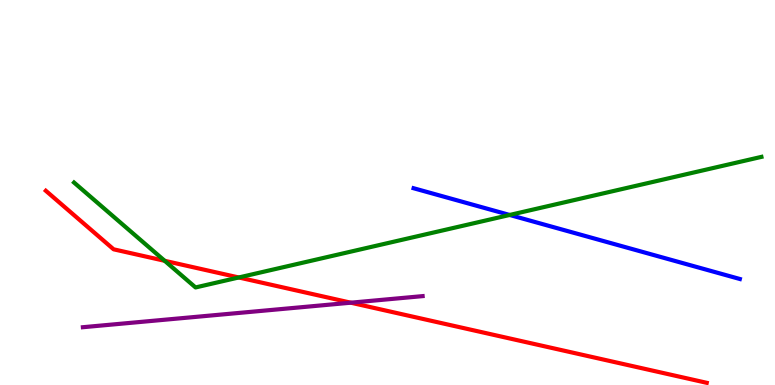[{'lines': ['blue', 'red'], 'intersections': []}, {'lines': ['green', 'red'], 'intersections': [{'x': 2.13, 'y': 3.23}, {'x': 3.08, 'y': 2.79}]}, {'lines': ['purple', 'red'], 'intersections': [{'x': 4.53, 'y': 2.14}]}, {'lines': ['blue', 'green'], 'intersections': [{'x': 6.58, 'y': 4.42}]}, {'lines': ['blue', 'purple'], 'intersections': []}, {'lines': ['green', 'purple'], 'intersections': []}]